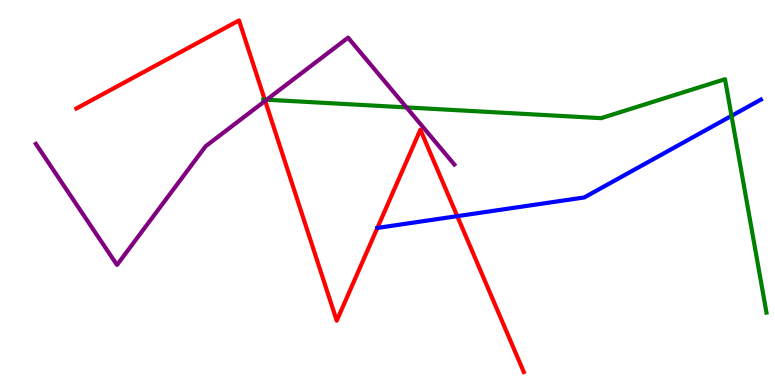[{'lines': ['blue', 'red'], 'intersections': [{'x': 5.9, 'y': 4.39}]}, {'lines': ['green', 'red'], 'intersections': [{'x': 3.42, 'y': 7.41}]}, {'lines': ['purple', 'red'], 'intersections': [{'x': 3.42, 'y': 7.38}]}, {'lines': ['blue', 'green'], 'intersections': [{'x': 9.44, 'y': 6.99}]}, {'lines': ['blue', 'purple'], 'intersections': []}, {'lines': ['green', 'purple'], 'intersections': [{'x': 3.44, 'y': 7.41}, {'x': 5.25, 'y': 7.21}]}]